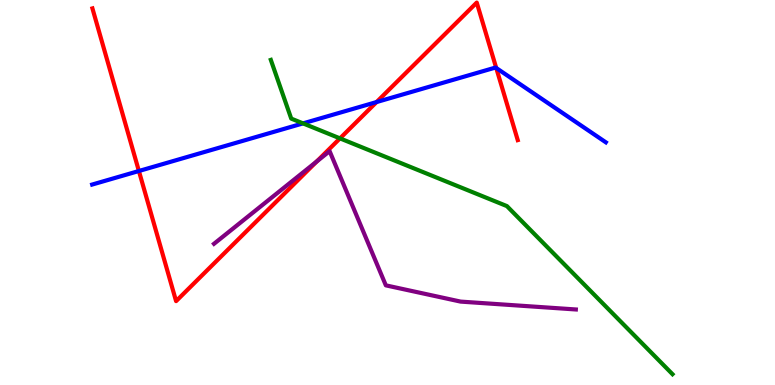[{'lines': ['blue', 'red'], 'intersections': [{'x': 1.79, 'y': 5.56}, {'x': 4.86, 'y': 7.35}, {'x': 6.4, 'y': 8.23}]}, {'lines': ['green', 'red'], 'intersections': [{'x': 4.39, 'y': 6.41}]}, {'lines': ['purple', 'red'], 'intersections': [{'x': 4.09, 'y': 5.81}]}, {'lines': ['blue', 'green'], 'intersections': [{'x': 3.91, 'y': 6.8}]}, {'lines': ['blue', 'purple'], 'intersections': []}, {'lines': ['green', 'purple'], 'intersections': []}]